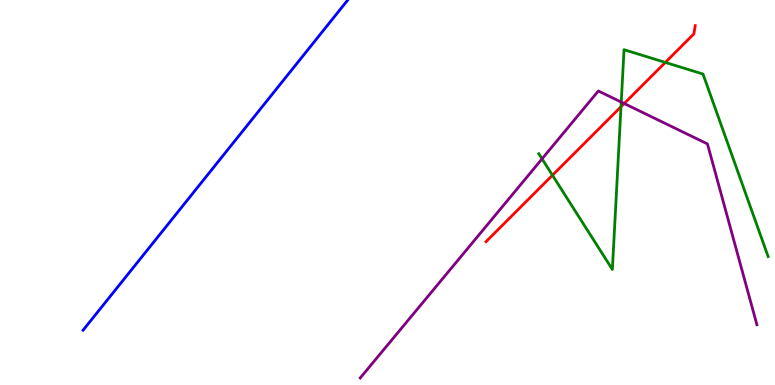[{'lines': ['blue', 'red'], 'intersections': []}, {'lines': ['green', 'red'], 'intersections': [{'x': 7.13, 'y': 5.45}, {'x': 8.01, 'y': 7.23}, {'x': 8.59, 'y': 8.38}]}, {'lines': ['purple', 'red'], 'intersections': [{'x': 8.05, 'y': 7.31}]}, {'lines': ['blue', 'green'], 'intersections': []}, {'lines': ['blue', 'purple'], 'intersections': []}, {'lines': ['green', 'purple'], 'intersections': [{'x': 6.99, 'y': 5.87}, {'x': 8.02, 'y': 7.35}]}]